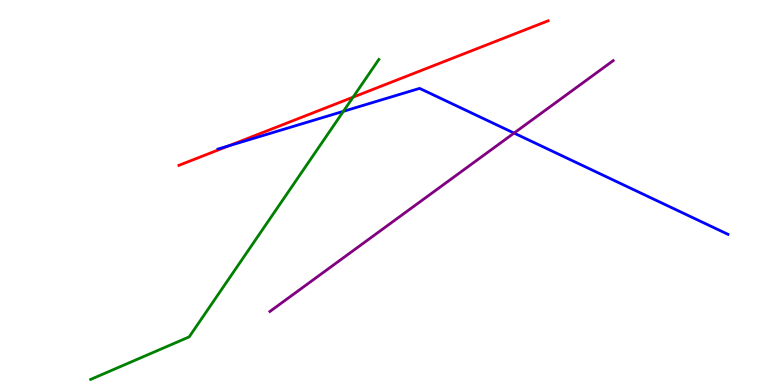[{'lines': ['blue', 'red'], 'intersections': [{'x': 2.95, 'y': 6.21}]}, {'lines': ['green', 'red'], 'intersections': [{'x': 4.56, 'y': 7.48}]}, {'lines': ['purple', 'red'], 'intersections': []}, {'lines': ['blue', 'green'], 'intersections': [{'x': 4.43, 'y': 7.11}]}, {'lines': ['blue', 'purple'], 'intersections': [{'x': 6.63, 'y': 6.54}]}, {'lines': ['green', 'purple'], 'intersections': []}]